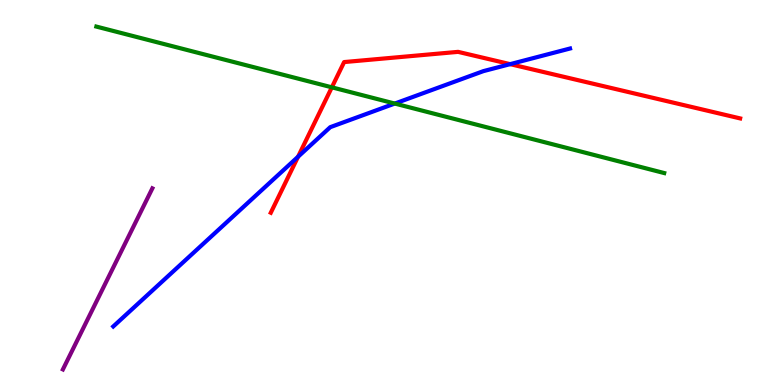[{'lines': ['blue', 'red'], 'intersections': [{'x': 3.85, 'y': 5.93}, {'x': 6.58, 'y': 8.33}]}, {'lines': ['green', 'red'], 'intersections': [{'x': 4.28, 'y': 7.73}]}, {'lines': ['purple', 'red'], 'intersections': []}, {'lines': ['blue', 'green'], 'intersections': [{'x': 5.09, 'y': 7.31}]}, {'lines': ['blue', 'purple'], 'intersections': []}, {'lines': ['green', 'purple'], 'intersections': []}]